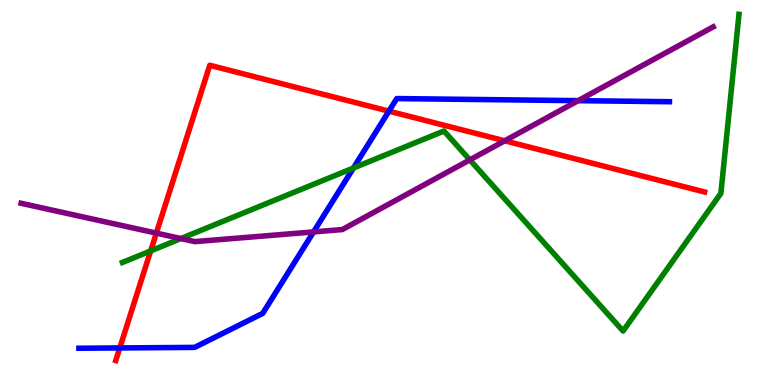[{'lines': ['blue', 'red'], 'intersections': [{'x': 1.55, 'y': 0.963}, {'x': 5.02, 'y': 7.11}]}, {'lines': ['green', 'red'], 'intersections': [{'x': 1.94, 'y': 3.48}]}, {'lines': ['purple', 'red'], 'intersections': [{'x': 2.02, 'y': 3.94}, {'x': 6.51, 'y': 6.34}]}, {'lines': ['blue', 'green'], 'intersections': [{'x': 4.56, 'y': 5.64}]}, {'lines': ['blue', 'purple'], 'intersections': [{'x': 4.05, 'y': 3.98}, {'x': 7.46, 'y': 7.39}]}, {'lines': ['green', 'purple'], 'intersections': [{'x': 2.33, 'y': 3.8}, {'x': 6.06, 'y': 5.85}]}]